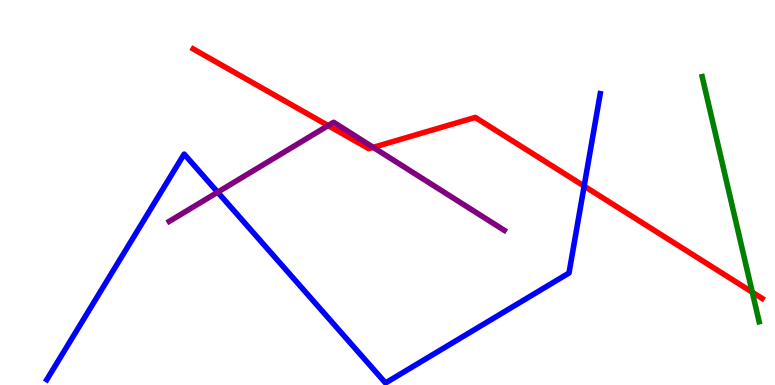[{'lines': ['blue', 'red'], 'intersections': [{'x': 7.54, 'y': 5.17}]}, {'lines': ['green', 'red'], 'intersections': [{'x': 9.71, 'y': 2.41}]}, {'lines': ['purple', 'red'], 'intersections': [{'x': 4.23, 'y': 6.74}, {'x': 4.82, 'y': 6.17}]}, {'lines': ['blue', 'green'], 'intersections': []}, {'lines': ['blue', 'purple'], 'intersections': [{'x': 2.81, 'y': 5.01}]}, {'lines': ['green', 'purple'], 'intersections': []}]